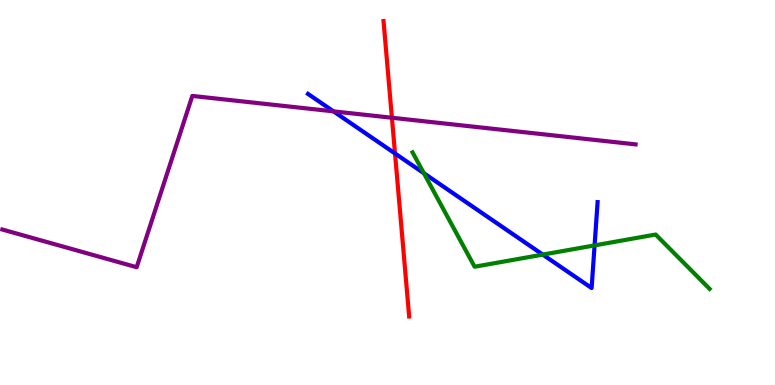[{'lines': ['blue', 'red'], 'intersections': [{'x': 5.1, 'y': 6.01}]}, {'lines': ['green', 'red'], 'intersections': []}, {'lines': ['purple', 'red'], 'intersections': [{'x': 5.06, 'y': 6.94}]}, {'lines': ['blue', 'green'], 'intersections': [{'x': 5.47, 'y': 5.5}, {'x': 7.0, 'y': 3.39}, {'x': 7.67, 'y': 3.63}]}, {'lines': ['blue', 'purple'], 'intersections': [{'x': 4.3, 'y': 7.11}]}, {'lines': ['green', 'purple'], 'intersections': []}]